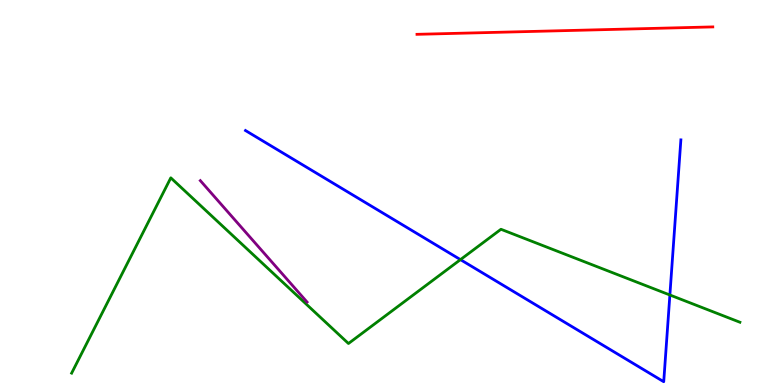[{'lines': ['blue', 'red'], 'intersections': []}, {'lines': ['green', 'red'], 'intersections': []}, {'lines': ['purple', 'red'], 'intersections': []}, {'lines': ['blue', 'green'], 'intersections': [{'x': 5.94, 'y': 3.26}, {'x': 8.64, 'y': 2.34}]}, {'lines': ['blue', 'purple'], 'intersections': []}, {'lines': ['green', 'purple'], 'intersections': []}]